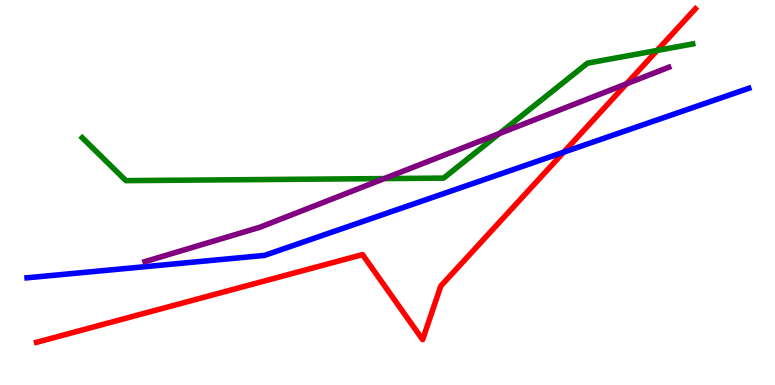[{'lines': ['blue', 'red'], 'intersections': [{'x': 7.27, 'y': 6.05}]}, {'lines': ['green', 'red'], 'intersections': [{'x': 8.48, 'y': 8.69}]}, {'lines': ['purple', 'red'], 'intersections': [{'x': 8.08, 'y': 7.82}]}, {'lines': ['blue', 'green'], 'intersections': []}, {'lines': ['blue', 'purple'], 'intersections': []}, {'lines': ['green', 'purple'], 'intersections': [{'x': 4.96, 'y': 5.36}, {'x': 6.44, 'y': 6.53}]}]